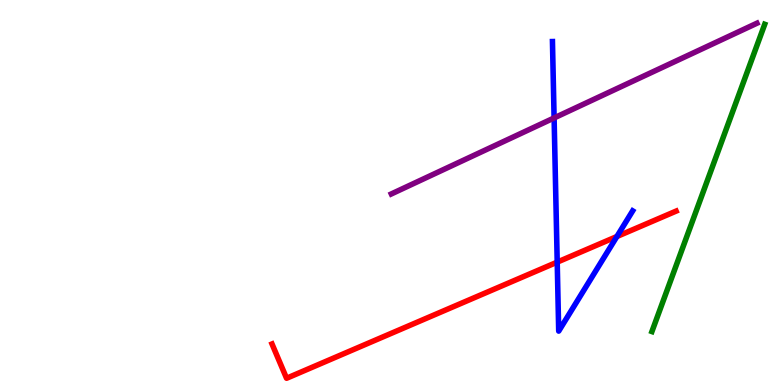[{'lines': ['blue', 'red'], 'intersections': [{'x': 7.19, 'y': 3.19}, {'x': 7.96, 'y': 3.86}]}, {'lines': ['green', 'red'], 'intersections': []}, {'lines': ['purple', 'red'], 'intersections': []}, {'lines': ['blue', 'green'], 'intersections': []}, {'lines': ['blue', 'purple'], 'intersections': [{'x': 7.15, 'y': 6.94}]}, {'lines': ['green', 'purple'], 'intersections': []}]